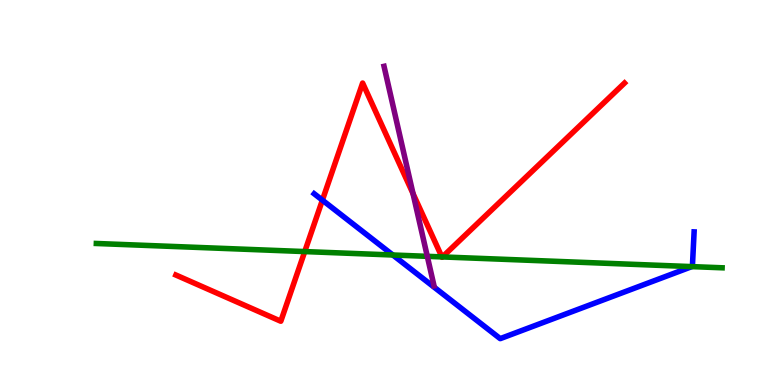[{'lines': ['blue', 'red'], 'intersections': [{'x': 4.16, 'y': 4.8}]}, {'lines': ['green', 'red'], 'intersections': [{'x': 3.93, 'y': 3.47}, {'x': 5.7, 'y': 3.33}, {'x': 5.71, 'y': 3.33}]}, {'lines': ['purple', 'red'], 'intersections': [{'x': 5.33, 'y': 4.97}]}, {'lines': ['blue', 'green'], 'intersections': [{'x': 5.07, 'y': 3.38}, {'x': 8.93, 'y': 3.08}]}, {'lines': ['blue', 'purple'], 'intersections': []}, {'lines': ['green', 'purple'], 'intersections': [{'x': 5.51, 'y': 3.34}]}]